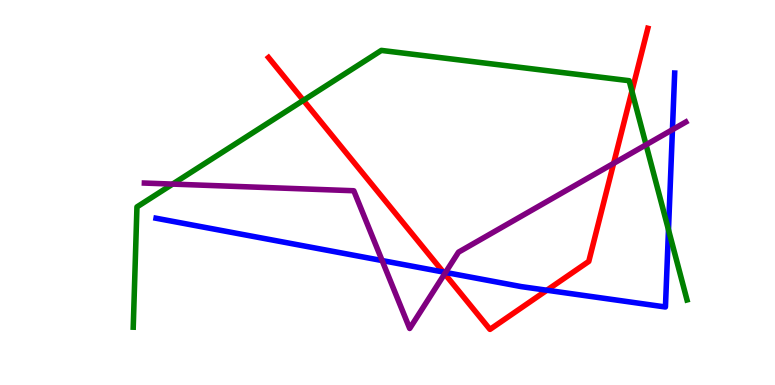[{'lines': ['blue', 'red'], 'intersections': [{'x': 5.72, 'y': 2.94}, {'x': 7.06, 'y': 2.46}]}, {'lines': ['green', 'red'], 'intersections': [{'x': 3.91, 'y': 7.39}, {'x': 8.15, 'y': 7.63}]}, {'lines': ['purple', 'red'], 'intersections': [{'x': 5.74, 'y': 2.89}, {'x': 7.92, 'y': 5.76}]}, {'lines': ['blue', 'green'], 'intersections': [{'x': 8.63, 'y': 4.03}]}, {'lines': ['blue', 'purple'], 'intersections': [{'x': 4.93, 'y': 3.23}, {'x': 5.75, 'y': 2.92}, {'x': 8.68, 'y': 6.63}]}, {'lines': ['green', 'purple'], 'intersections': [{'x': 2.23, 'y': 5.22}, {'x': 8.34, 'y': 6.24}]}]